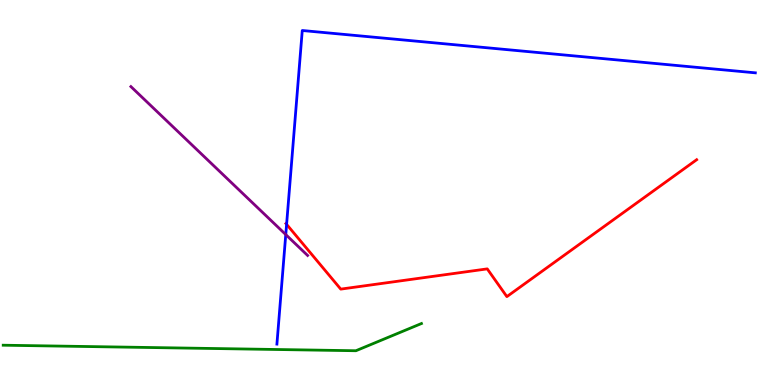[{'lines': ['blue', 'red'], 'intersections': [{'x': 3.7, 'y': 4.17}]}, {'lines': ['green', 'red'], 'intersections': []}, {'lines': ['purple', 'red'], 'intersections': []}, {'lines': ['blue', 'green'], 'intersections': []}, {'lines': ['blue', 'purple'], 'intersections': [{'x': 3.69, 'y': 3.91}]}, {'lines': ['green', 'purple'], 'intersections': []}]